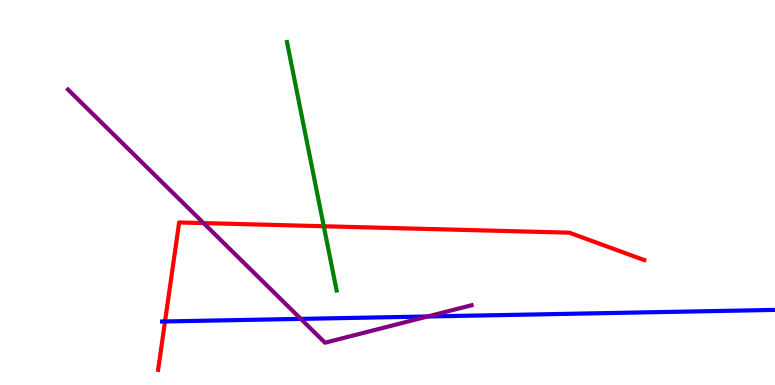[{'lines': ['blue', 'red'], 'intersections': [{'x': 2.13, 'y': 1.65}]}, {'lines': ['green', 'red'], 'intersections': [{'x': 4.18, 'y': 4.12}]}, {'lines': ['purple', 'red'], 'intersections': [{'x': 2.63, 'y': 4.21}]}, {'lines': ['blue', 'green'], 'intersections': []}, {'lines': ['blue', 'purple'], 'intersections': [{'x': 3.88, 'y': 1.72}, {'x': 5.52, 'y': 1.78}]}, {'lines': ['green', 'purple'], 'intersections': []}]